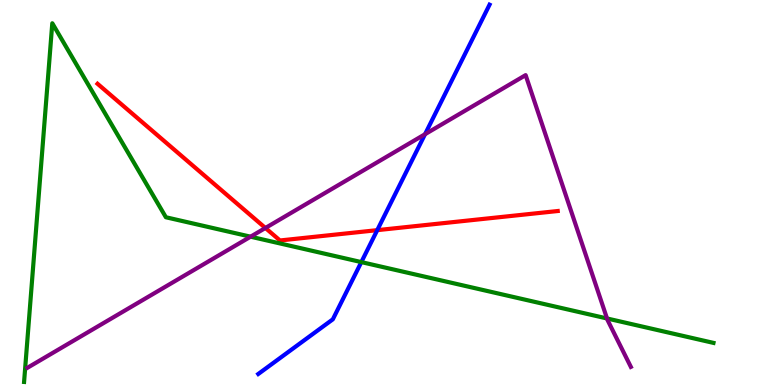[{'lines': ['blue', 'red'], 'intersections': [{'x': 4.87, 'y': 4.02}]}, {'lines': ['green', 'red'], 'intersections': []}, {'lines': ['purple', 'red'], 'intersections': [{'x': 3.42, 'y': 4.08}]}, {'lines': ['blue', 'green'], 'intersections': [{'x': 4.66, 'y': 3.19}]}, {'lines': ['blue', 'purple'], 'intersections': [{'x': 5.48, 'y': 6.51}]}, {'lines': ['green', 'purple'], 'intersections': [{'x': 3.23, 'y': 3.85}, {'x': 7.83, 'y': 1.73}]}]